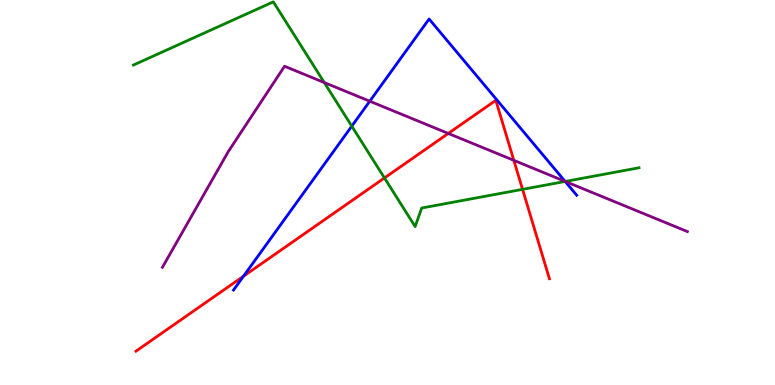[{'lines': ['blue', 'red'], 'intersections': [{'x': 3.14, 'y': 2.83}]}, {'lines': ['green', 'red'], 'intersections': [{'x': 4.96, 'y': 5.38}, {'x': 6.74, 'y': 5.08}]}, {'lines': ['purple', 'red'], 'intersections': [{'x': 5.78, 'y': 6.53}, {'x': 6.63, 'y': 5.84}]}, {'lines': ['blue', 'green'], 'intersections': [{'x': 4.54, 'y': 6.72}, {'x': 7.29, 'y': 5.29}]}, {'lines': ['blue', 'purple'], 'intersections': [{'x': 4.77, 'y': 7.37}, {'x': 7.29, 'y': 5.29}]}, {'lines': ['green', 'purple'], 'intersections': [{'x': 4.18, 'y': 7.86}, {'x': 7.29, 'y': 5.29}]}]